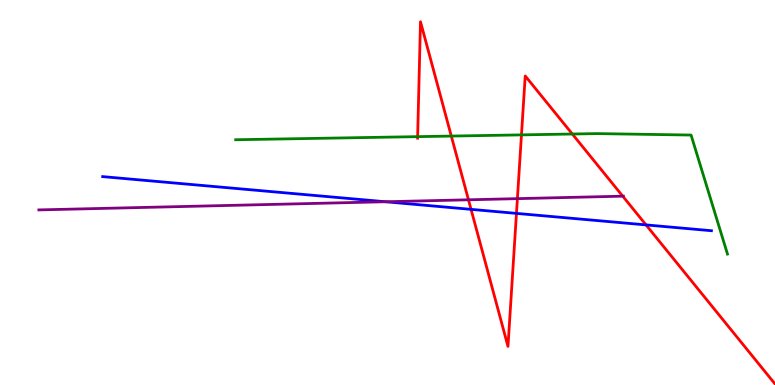[{'lines': ['blue', 'red'], 'intersections': [{'x': 6.08, 'y': 4.56}, {'x': 6.66, 'y': 4.46}, {'x': 8.34, 'y': 4.16}]}, {'lines': ['green', 'red'], 'intersections': [{'x': 5.39, 'y': 6.45}, {'x': 5.82, 'y': 6.47}, {'x': 6.73, 'y': 6.5}, {'x': 7.38, 'y': 6.52}]}, {'lines': ['purple', 'red'], 'intersections': [{'x': 6.04, 'y': 4.81}, {'x': 6.68, 'y': 4.84}, {'x': 8.04, 'y': 4.9}]}, {'lines': ['blue', 'green'], 'intersections': []}, {'lines': ['blue', 'purple'], 'intersections': [{'x': 4.97, 'y': 4.76}]}, {'lines': ['green', 'purple'], 'intersections': []}]